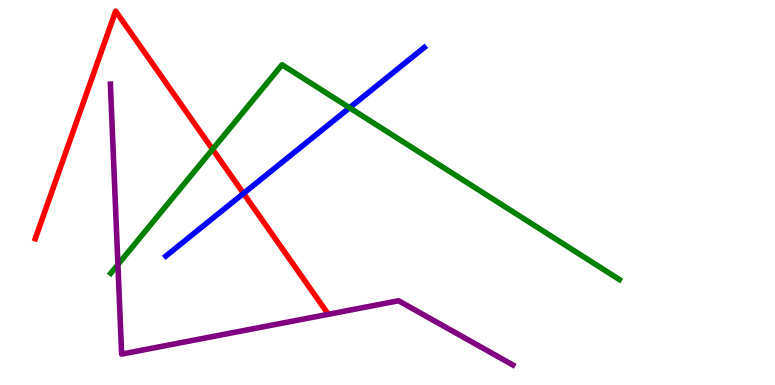[{'lines': ['blue', 'red'], 'intersections': [{'x': 3.14, 'y': 4.98}]}, {'lines': ['green', 'red'], 'intersections': [{'x': 2.74, 'y': 6.12}]}, {'lines': ['purple', 'red'], 'intersections': []}, {'lines': ['blue', 'green'], 'intersections': [{'x': 4.51, 'y': 7.2}]}, {'lines': ['blue', 'purple'], 'intersections': []}, {'lines': ['green', 'purple'], 'intersections': [{'x': 1.52, 'y': 3.13}]}]